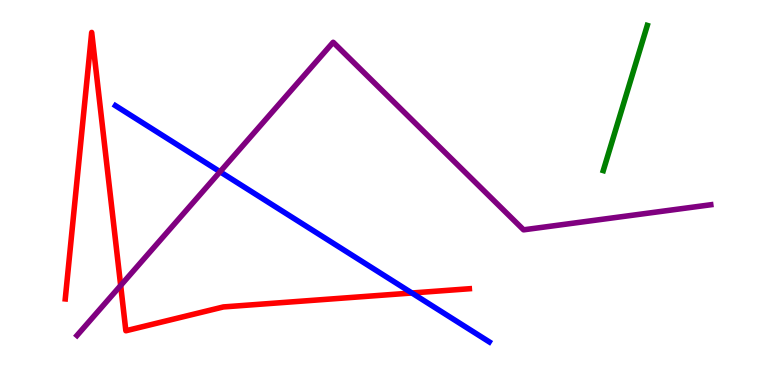[{'lines': ['blue', 'red'], 'intersections': [{'x': 5.31, 'y': 2.39}]}, {'lines': ['green', 'red'], 'intersections': []}, {'lines': ['purple', 'red'], 'intersections': [{'x': 1.56, 'y': 2.58}]}, {'lines': ['blue', 'green'], 'intersections': []}, {'lines': ['blue', 'purple'], 'intersections': [{'x': 2.84, 'y': 5.54}]}, {'lines': ['green', 'purple'], 'intersections': []}]